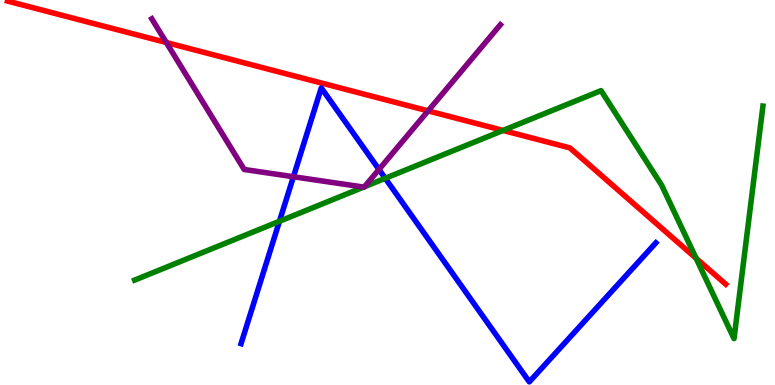[{'lines': ['blue', 'red'], 'intersections': []}, {'lines': ['green', 'red'], 'intersections': [{'x': 6.49, 'y': 6.61}, {'x': 8.98, 'y': 3.29}]}, {'lines': ['purple', 'red'], 'intersections': [{'x': 2.15, 'y': 8.9}, {'x': 5.52, 'y': 7.12}]}, {'lines': ['blue', 'green'], 'intersections': [{'x': 3.61, 'y': 4.25}, {'x': 4.97, 'y': 5.37}]}, {'lines': ['blue', 'purple'], 'intersections': [{'x': 3.79, 'y': 5.41}, {'x': 4.89, 'y': 5.6}]}, {'lines': ['green', 'purple'], 'intersections': [{'x': 4.69, 'y': 5.14}, {'x': 4.7, 'y': 5.15}]}]